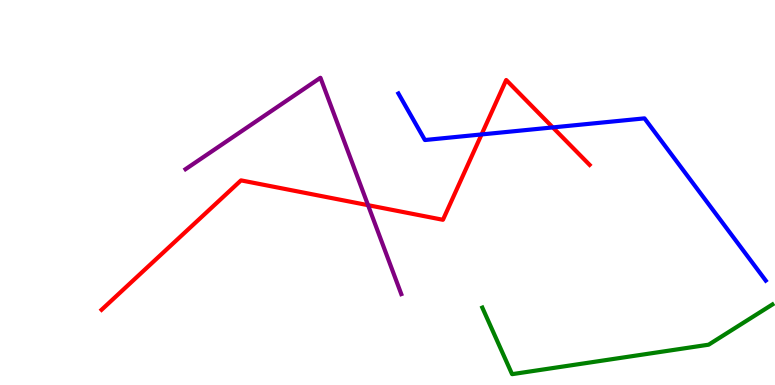[{'lines': ['blue', 'red'], 'intersections': [{'x': 6.21, 'y': 6.51}, {'x': 7.13, 'y': 6.69}]}, {'lines': ['green', 'red'], 'intersections': []}, {'lines': ['purple', 'red'], 'intersections': [{'x': 4.75, 'y': 4.67}]}, {'lines': ['blue', 'green'], 'intersections': []}, {'lines': ['blue', 'purple'], 'intersections': []}, {'lines': ['green', 'purple'], 'intersections': []}]